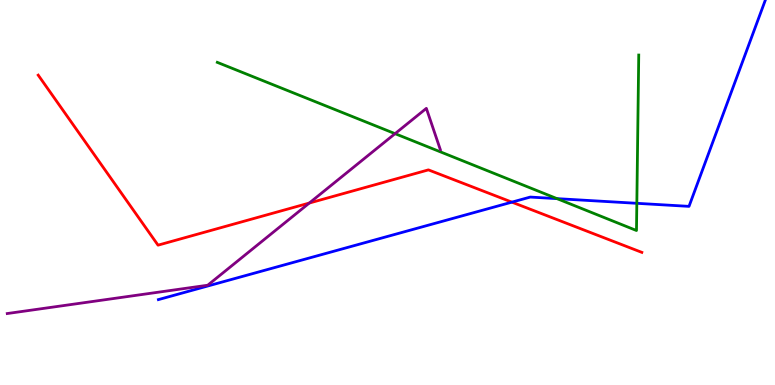[{'lines': ['blue', 'red'], 'intersections': [{'x': 6.61, 'y': 4.75}]}, {'lines': ['green', 'red'], 'intersections': []}, {'lines': ['purple', 'red'], 'intersections': [{'x': 3.99, 'y': 4.73}]}, {'lines': ['blue', 'green'], 'intersections': [{'x': 7.19, 'y': 4.84}, {'x': 8.22, 'y': 4.72}]}, {'lines': ['blue', 'purple'], 'intersections': []}, {'lines': ['green', 'purple'], 'intersections': [{'x': 5.1, 'y': 6.53}]}]